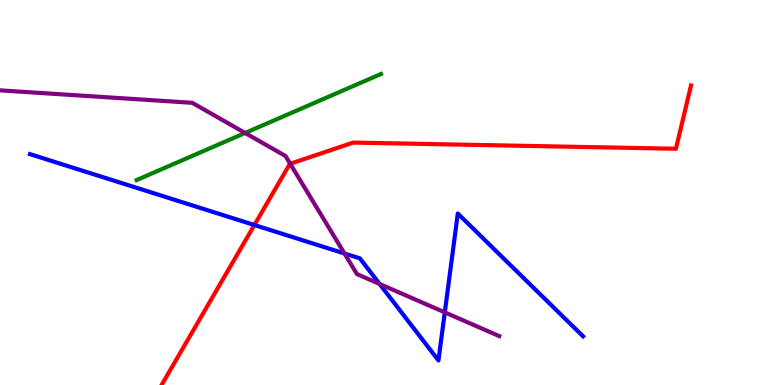[{'lines': ['blue', 'red'], 'intersections': [{'x': 3.28, 'y': 4.16}]}, {'lines': ['green', 'red'], 'intersections': []}, {'lines': ['purple', 'red'], 'intersections': [{'x': 3.74, 'y': 5.75}]}, {'lines': ['blue', 'green'], 'intersections': []}, {'lines': ['blue', 'purple'], 'intersections': [{'x': 4.44, 'y': 3.42}, {'x': 4.9, 'y': 2.62}, {'x': 5.74, 'y': 1.89}]}, {'lines': ['green', 'purple'], 'intersections': [{'x': 3.16, 'y': 6.55}]}]